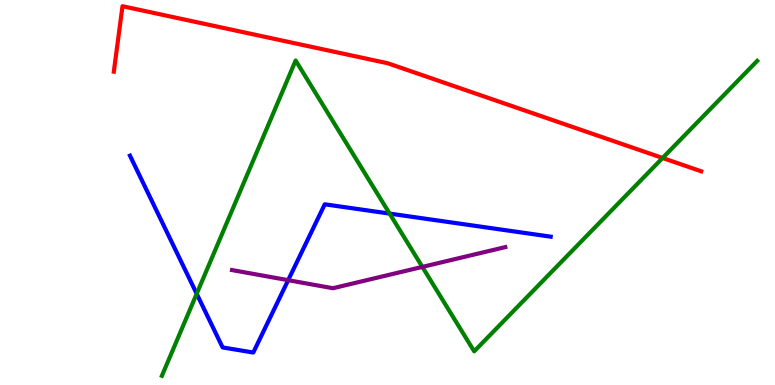[{'lines': ['blue', 'red'], 'intersections': []}, {'lines': ['green', 'red'], 'intersections': [{'x': 8.55, 'y': 5.9}]}, {'lines': ['purple', 'red'], 'intersections': []}, {'lines': ['blue', 'green'], 'intersections': [{'x': 2.54, 'y': 2.37}, {'x': 5.03, 'y': 4.45}]}, {'lines': ['blue', 'purple'], 'intersections': [{'x': 3.72, 'y': 2.72}]}, {'lines': ['green', 'purple'], 'intersections': [{'x': 5.45, 'y': 3.07}]}]